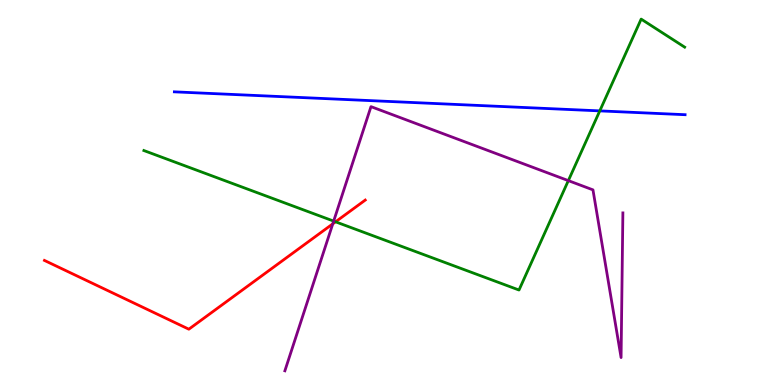[{'lines': ['blue', 'red'], 'intersections': []}, {'lines': ['green', 'red'], 'intersections': [{'x': 4.33, 'y': 4.24}]}, {'lines': ['purple', 'red'], 'intersections': [{'x': 4.29, 'y': 4.19}]}, {'lines': ['blue', 'green'], 'intersections': [{'x': 7.74, 'y': 7.12}]}, {'lines': ['blue', 'purple'], 'intersections': []}, {'lines': ['green', 'purple'], 'intersections': [{'x': 4.31, 'y': 4.26}, {'x': 7.33, 'y': 5.31}]}]